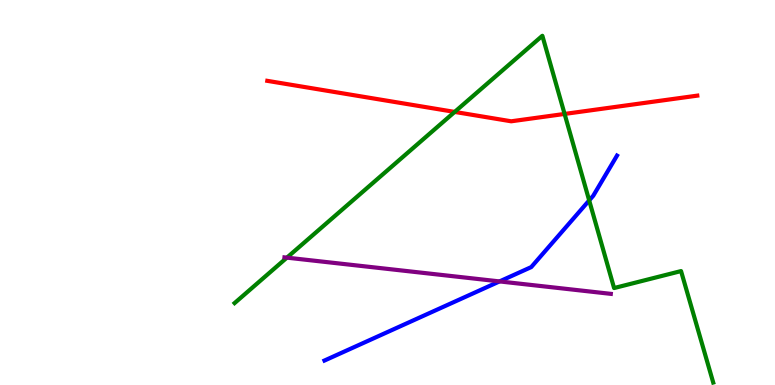[{'lines': ['blue', 'red'], 'intersections': []}, {'lines': ['green', 'red'], 'intersections': [{'x': 5.87, 'y': 7.09}, {'x': 7.29, 'y': 7.04}]}, {'lines': ['purple', 'red'], 'intersections': []}, {'lines': ['blue', 'green'], 'intersections': [{'x': 7.6, 'y': 4.79}]}, {'lines': ['blue', 'purple'], 'intersections': [{'x': 6.45, 'y': 2.69}]}, {'lines': ['green', 'purple'], 'intersections': [{'x': 3.7, 'y': 3.31}]}]